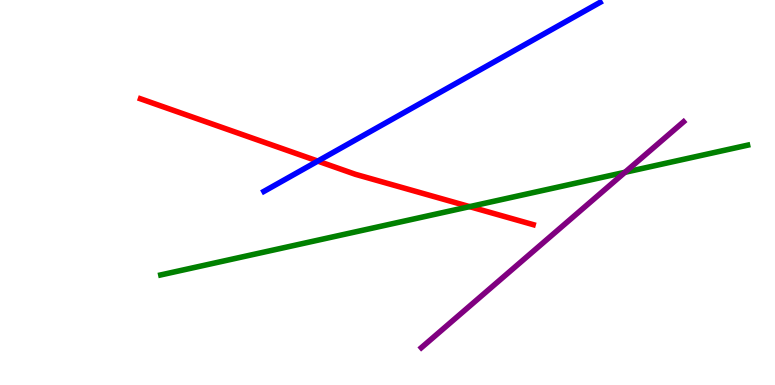[{'lines': ['blue', 'red'], 'intersections': [{'x': 4.1, 'y': 5.82}]}, {'lines': ['green', 'red'], 'intersections': [{'x': 6.06, 'y': 4.63}]}, {'lines': ['purple', 'red'], 'intersections': []}, {'lines': ['blue', 'green'], 'intersections': []}, {'lines': ['blue', 'purple'], 'intersections': []}, {'lines': ['green', 'purple'], 'intersections': [{'x': 8.06, 'y': 5.52}]}]